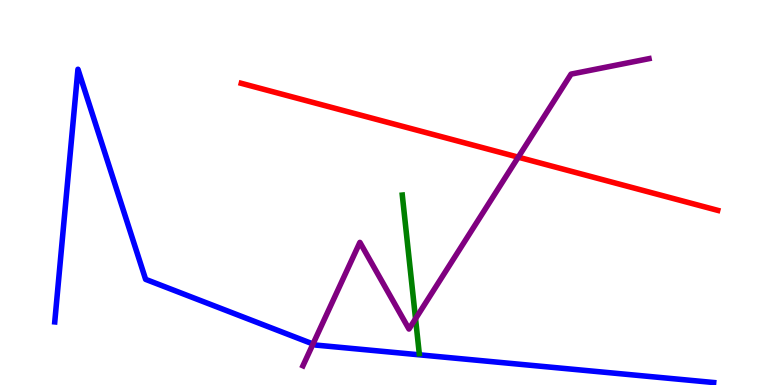[{'lines': ['blue', 'red'], 'intersections': []}, {'lines': ['green', 'red'], 'intersections': []}, {'lines': ['purple', 'red'], 'intersections': [{'x': 6.69, 'y': 5.92}]}, {'lines': ['blue', 'green'], 'intersections': []}, {'lines': ['blue', 'purple'], 'intersections': [{'x': 4.04, 'y': 1.07}]}, {'lines': ['green', 'purple'], 'intersections': [{'x': 5.36, 'y': 1.72}]}]